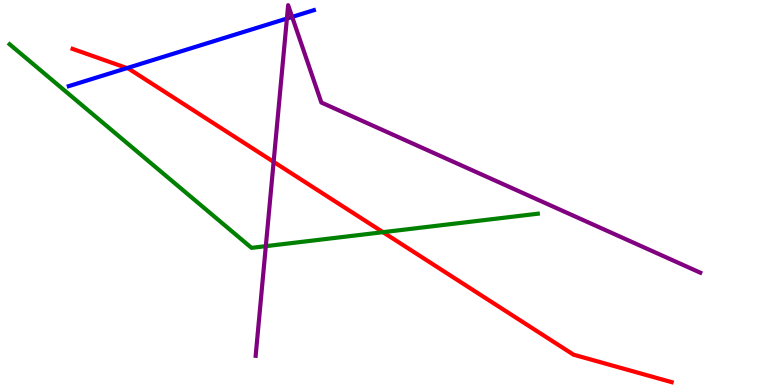[{'lines': ['blue', 'red'], 'intersections': [{'x': 1.64, 'y': 8.23}]}, {'lines': ['green', 'red'], 'intersections': [{'x': 4.94, 'y': 3.97}]}, {'lines': ['purple', 'red'], 'intersections': [{'x': 3.53, 'y': 5.8}]}, {'lines': ['blue', 'green'], 'intersections': []}, {'lines': ['blue', 'purple'], 'intersections': [{'x': 3.7, 'y': 9.52}, {'x': 3.77, 'y': 9.56}]}, {'lines': ['green', 'purple'], 'intersections': [{'x': 3.43, 'y': 3.61}]}]